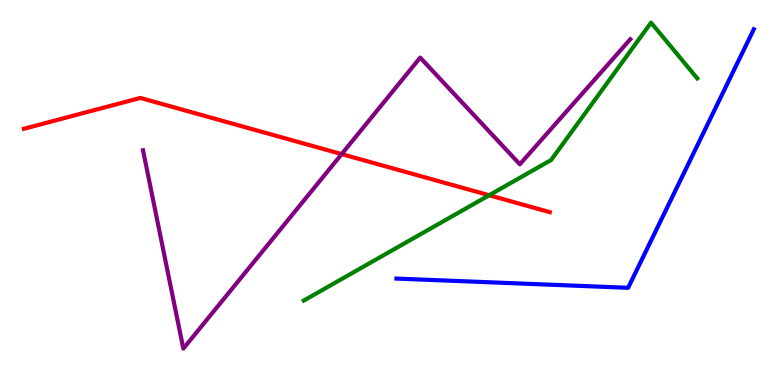[{'lines': ['blue', 'red'], 'intersections': []}, {'lines': ['green', 'red'], 'intersections': [{'x': 6.31, 'y': 4.93}]}, {'lines': ['purple', 'red'], 'intersections': [{'x': 4.41, 'y': 6.0}]}, {'lines': ['blue', 'green'], 'intersections': []}, {'lines': ['blue', 'purple'], 'intersections': []}, {'lines': ['green', 'purple'], 'intersections': []}]